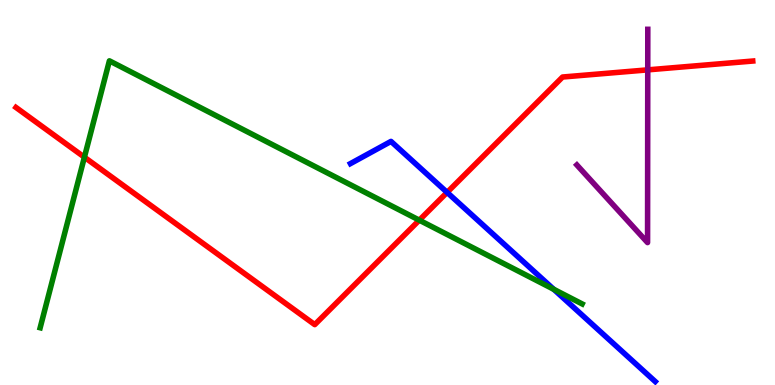[{'lines': ['blue', 'red'], 'intersections': [{'x': 5.77, 'y': 5.0}]}, {'lines': ['green', 'red'], 'intersections': [{'x': 1.09, 'y': 5.92}, {'x': 5.41, 'y': 4.28}]}, {'lines': ['purple', 'red'], 'intersections': [{'x': 8.36, 'y': 8.19}]}, {'lines': ['blue', 'green'], 'intersections': [{'x': 7.15, 'y': 2.49}]}, {'lines': ['blue', 'purple'], 'intersections': []}, {'lines': ['green', 'purple'], 'intersections': []}]